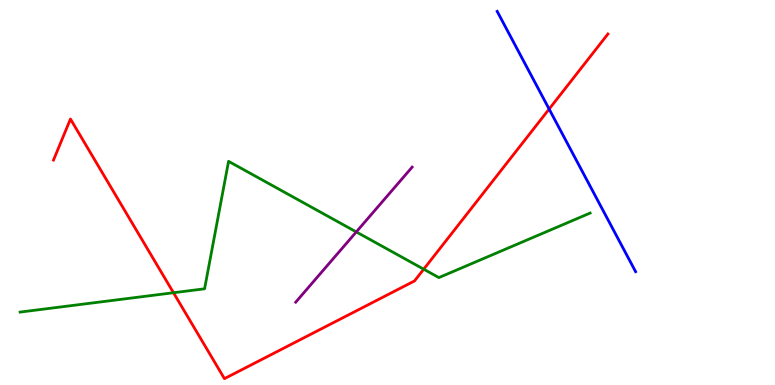[{'lines': ['blue', 'red'], 'intersections': [{'x': 7.09, 'y': 7.17}]}, {'lines': ['green', 'red'], 'intersections': [{'x': 2.24, 'y': 2.4}, {'x': 5.47, 'y': 3.01}]}, {'lines': ['purple', 'red'], 'intersections': []}, {'lines': ['blue', 'green'], 'intersections': []}, {'lines': ['blue', 'purple'], 'intersections': []}, {'lines': ['green', 'purple'], 'intersections': [{'x': 4.6, 'y': 3.98}]}]